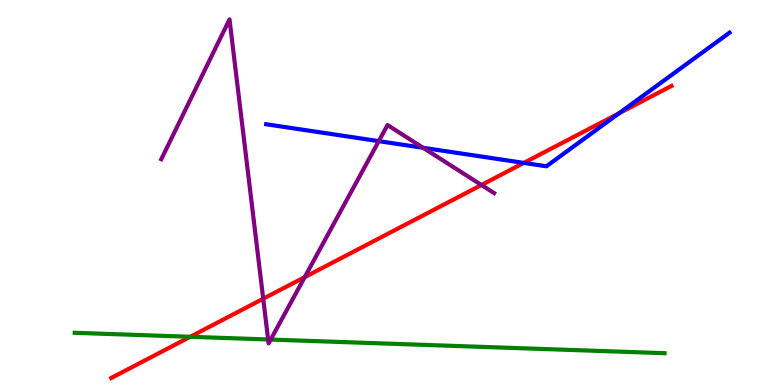[{'lines': ['blue', 'red'], 'intersections': [{'x': 6.76, 'y': 5.77}, {'x': 7.99, 'y': 7.06}]}, {'lines': ['green', 'red'], 'intersections': [{'x': 2.45, 'y': 1.25}]}, {'lines': ['purple', 'red'], 'intersections': [{'x': 3.4, 'y': 2.24}, {'x': 3.93, 'y': 2.8}, {'x': 6.21, 'y': 5.19}]}, {'lines': ['blue', 'green'], 'intersections': []}, {'lines': ['blue', 'purple'], 'intersections': [{'x': 4.89, 'y': 6.33}, {'x': 5.46, 'y': 6.16}]}, {'lines': ['green', 'purple'], 'intersections': [{'x': 3.46, 'y': 1.18}, {'x': 3.49, 'y': 1.18}]}]